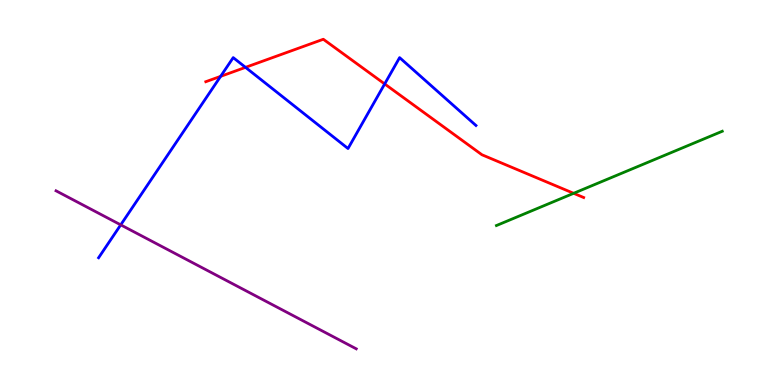[{'lines': ['blue', 'red'], 'intersections': [{'x': 2.85, 'y': 8.02}, {'x': 3.17, 'y': 8.25}, {'x': 4.96, 'y': 7.82}]}, {'lines': ['green', 'red'], 'intersections': [{'x': 7.4, 'y': 4.98}]}, {'lines': ['purple', 'red'], 'intersections': []}, {'lines': ['blue', 'green'], 'intersections': []}, {'lines': ['blue', 'purple'], 'intersections': [{'x': 1.56, 'y': 4.16}]}, {'lines': ['green', 'purple'], 'intersections': []}]